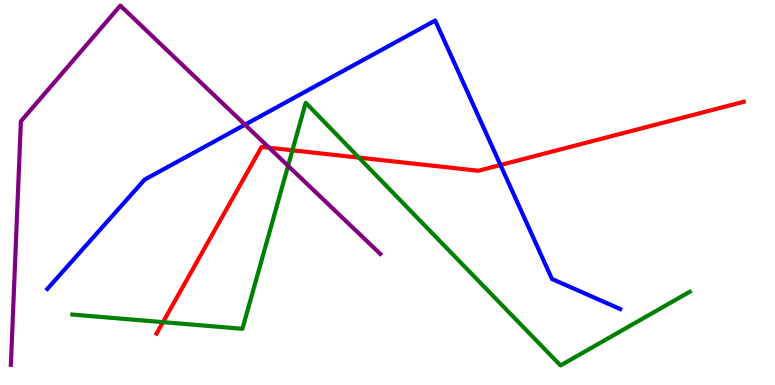[{'lines': ['blue', 'red'], 'intersections': [{'x': 6.46, 'y': 5.71}]}, {'lines': ['green', 'red'], 'intersections': [{'x': 2.1, 'y': 1.63}, {'x': 3.77, 'y': 6.1}, {'x': 4.63, 'y': 5.91}]}, {'lines': ['purple', 'red'], 'intersections': [{'x': 3.47, 'y': 6.16}]}, {'lines': ['blue', 'green'], 'intersections': []}, {'lines': ['blue', 'purple'], 'intersections': [{'x': 3.16, 'y': 6.76}]}, {'lines': ['green', 'purple'], 'intersections': [{'x': 3.72, 'y': 5.69}]}]